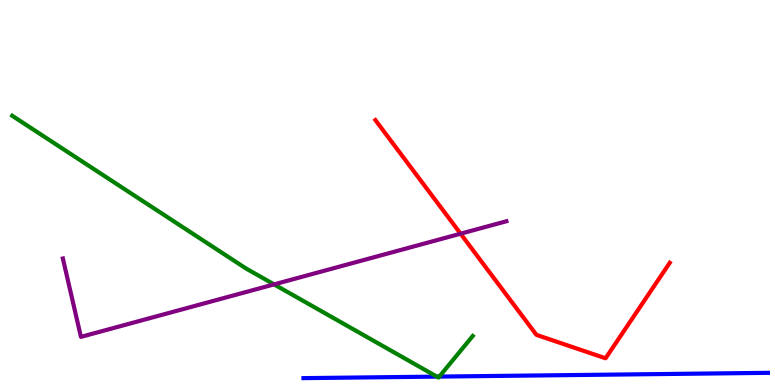[{'lines': ['blue', 'red'], 'intersections': []}, {'lines': ['green', 'red'], 'intersections': []}, {'lines': ['purple', 'red'], 'intersections': [{'x': 5.94, 'y': 3.93}]}, {'lines': ['blue', 'green'], 'intersections': [{'x': 5.64, 'y': 0.218}, {'x': 5.67, 'y': 0.219}]}, {'lines': ['blue', 'purple'], 'intersections': []}, {'lines': ['green', 'purple'], 'intersections': [{'x': 3.54, 'y': 2.61}]}]